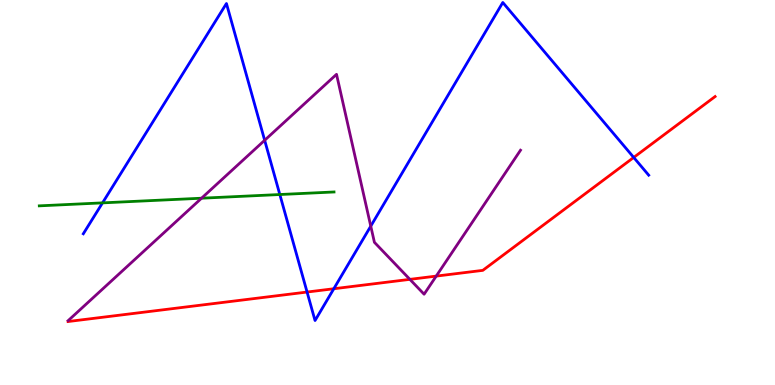[{'lines': ['blue', 'red'], 'intersections': [{'x': 3.96, 'y': 2.41}, {'x': 4.31, 'y': 2.5}, {'x': 8.18, 'y': 5.91}]}, {'lines': ['green', 'red'], 'intersections': []}, {'lines': ['purple', 'red'], 'intersections': [{'x': 5.29, 'y': 2.74}, {'x': 5.63, 'y': 2.83}]}, {'lines': ['blue', 'green'], 'intersections': [{'x': 1.32, 'y': 4.73}, {'x': 3.61, 'y': 4.95}]}, {'lines': ['blue', 'purple'], 'intersections': [{'x': 3.42, 'y': 6.36}, {'x': 4.78, 'y': 4.13}]}, {'lines': ['green', 'purple'], 'intersections': [{'x': 2.6, 'y': 4.85}]}]